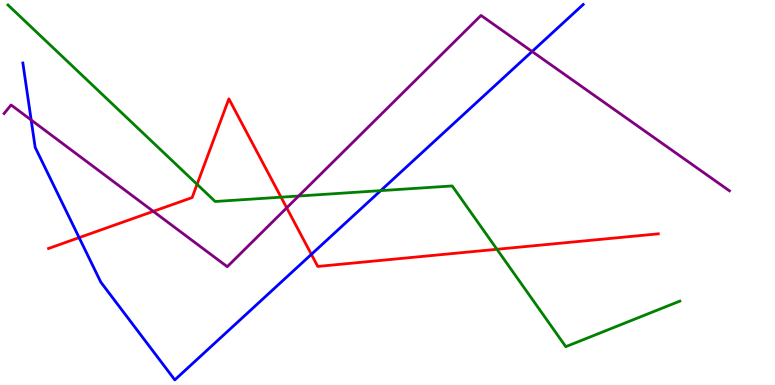[{'lines': ['blue', 'red'], 'intersections': [{'x': 1.02, 'y': 3.83}, {'x': 4.02, 'y': 3.39}]}, {'lines': ['green', 'red'], 'intersections': [{'x': 2.54, 'y': 5.21}, {'x': 3.63, 'y': 4.88}, {'x': 6.41, 'y': 3.53}]}, {'lines': ['purple', 'red'], 'intersections': [{'x': 1.98, 'y': 4.51}, {'x': 3.7, 'y': 4.6}]}, {'lines': ['blue', 'green'], 'intersections': [{'x': 4.91, 'y': 5.05}]}, {'lines': ['blue', 'purple'], 'intersections': [{'x': 0.402, 'y': 6.88}, {'x': 6.87, 'y': 8.66}]}, {'lines': ['green', 'purple'], 'intersections': [{'x': 3.85, 'y': 4.91}]}]